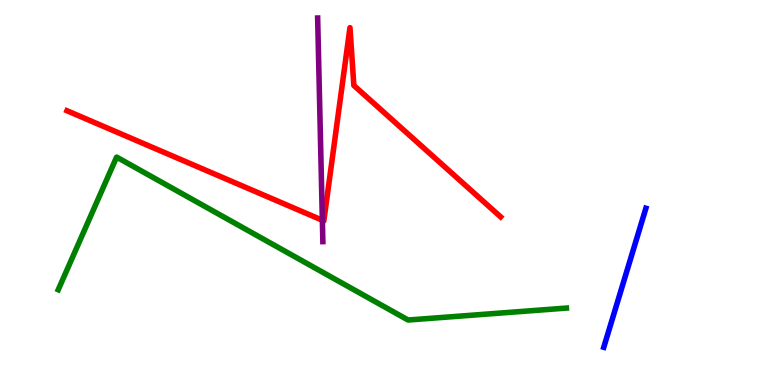[{'lines': ['blue', 'red'], 'intersections': []}, {'lines': ['green', 'red'], 'intersections': []}, {'lines': ['purple', 'red'], 'intersections': [{'x': 4.16, 'y': 4.28}]}, {'lines': ['blue', 'green'], 'intersections': []}, {'lines': ['blue', 'purple'], 'intersections': []}, {'lines': ['green', 'purple'], 'intersections': []}]